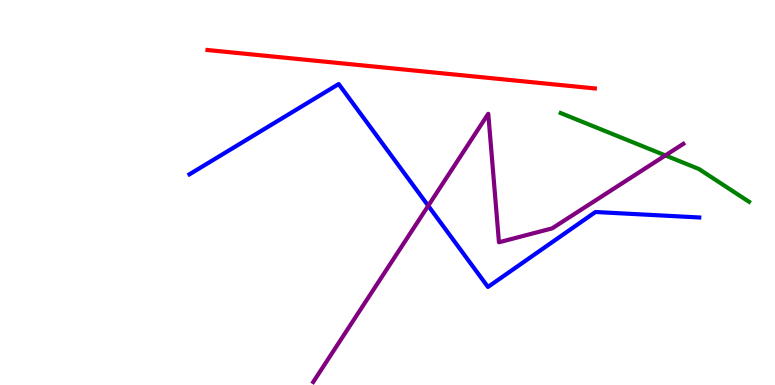[{'lines': ['blue', 'red'], 'intersections': []}, {'lines': ['green', 'red'], 'intersections': []}, {'lines': ['purple', 'red'], 'intersections': []}, {'lines': ['blue', 'green'], 'intersections': []}, {'lines': ['blue', 'purple'], 'intersections': [{'x': 5.53, 'y': 4.66}]}, {'lines': ['green', 'purple'], 'intersections': [{'x': 8.59, 'y': 5.96}]}]